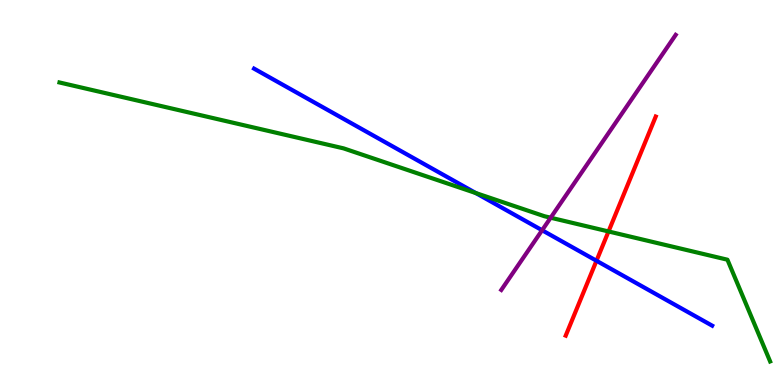[{'lines': ['blue', 'red'], 'intersections': [{'x': 7.7, 'y': 3.23}]}, {'lines': ['green', 'red'], 'intersections': [{'x': 7.85, 'y': 3.99}]}, {'lines': ['purple', 'red'], 'intersections': []}, {'lines': ['blue', 'green'], 'intersections': [{'x': 6.14, 'y': 4.99}]}, {'lines': ['blue', 'purple'], 'intersections': [{'x': 6.99, 'y': 4.02}]}, {'lines': ['green', 'purple'], 'intersections': [{'x': 7.11, 'y': 4.34}]}]